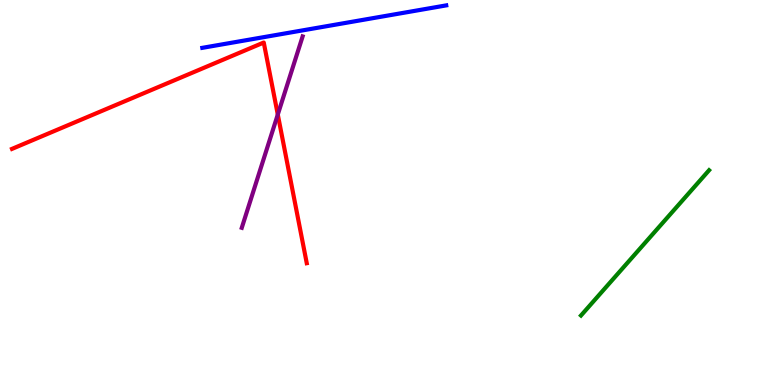[{'lines': ['blue', 'red'], 'intersections': []}, {'lines': ['green', 'red'], 'intersections': []}, {'lines': ['purple', 'red'], 'intersections': [{'x': 3.58, 'y': 7.02}]}, {'lines': ['blue', 'green'], 'intersections': []}, {'lines': ['blue', 'purple'], 'intersections': []}, {'lines': ['green', 'purple'], 'intersections': []}]